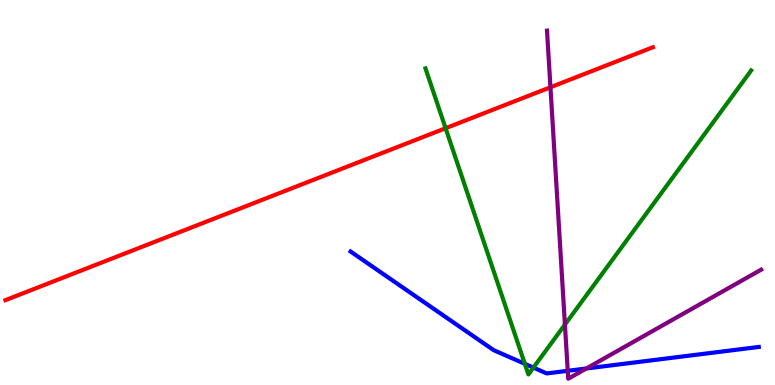[{'lines': ['blue', 'red'], 'intersections': []}, {'lines': ['green', 'red'], 'intersections': [{'x': 5.75, 'y': 6.67}]}, {'lines': ['purple', 'red'], 'intersections': [{'x': 7.1, 'y': 7.73}]}, {'lines': ['blue', 'green'], 'intersections': [{'x': 6.77, 'y': 0.55}, {'x': 6.88, 'y': 0.452}]}, {'lines': ['blue', 'purple'], 'intersections': [{'x': 7.33, 'y': 0.369}, {'x': 7.57, 'y': 0.429}]}, {'lines': ['green', 'purple'], 'intersections': [{'x': 7.29, 'y': 1.57}]}]